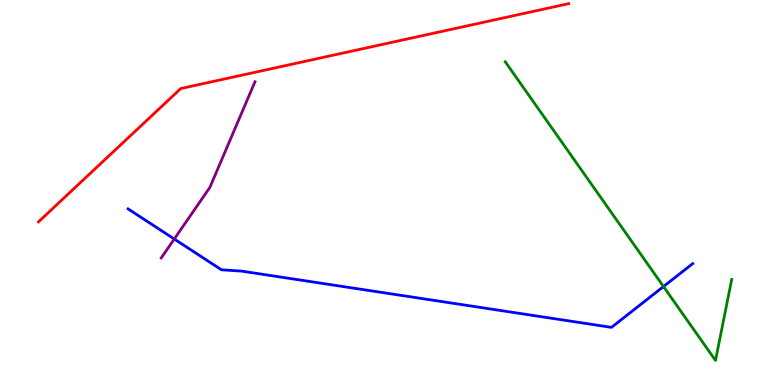[{'lines': ['blue', 'red'], 'intersections': []}, {'lines': ['green', 'red'], 'intersections': []}, {'lines': ['purple', 'red'], 'intersections': []}, {'lines': ['blue', 'green'], 'intersections': [{'x': 8.56, 'y': 2.56}]}, {'lines': ['blue', 'purple'], 'intersections': [{'x': 2.25, 'y': 3.79}]}, {'lines': ['green', 'purple'], 'intersections': []}]